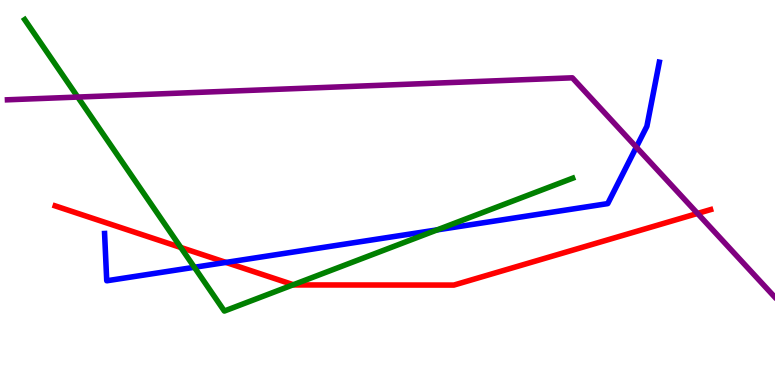[{'lines': ['blue', 'red'], 'intersections': [{'x': 2.92, 'y': 3.18}]}, {'lines': ['green', 'red'], 'intersections': [{'x': 2.33, 'y': 3.57}, {'x': 3.79, 'y': 2.6}]}, {'lines': ['purple', 'red'], 'intersections': [{'x': 9.0, 'y': 4.46}]}, {'lines': ['blue', 'green'], 'intersections': [{'x': 2.51, 'y': 3.06}, {'x': 5.64, 'y': 4.03}]}, {'lines': ['blue', 'purple'], 'intersections': [{'x': 8.21, 'y': 6.18}]}, {'lines': ['green', 'purple'], 'intersections': [{'x': 1.0, 'y': 7.48}]}]